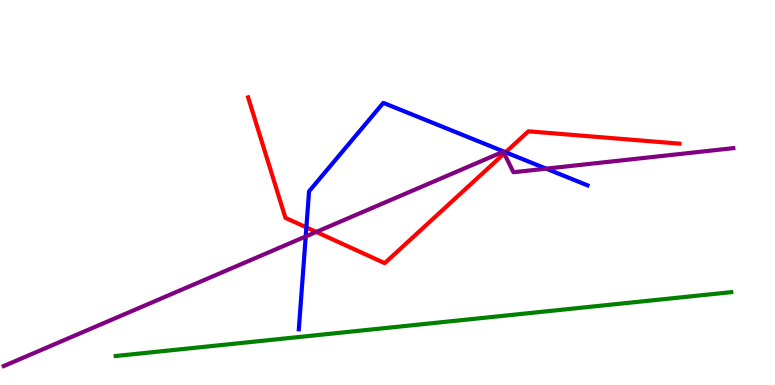[{'lines': ['blue', 'red'], 'intersections': [{'x': 3.95, 'y': 4.09}, {'x': 6.52, 'y': 6.05}]}, {'lines': ['green', 'red'], 'intersections': []}, {'lines': ['purple', 'red'], 'intersections': [{'x': 4.08, 'y': 3.98}, {'x': 6.51, 'y': 6.01}]}, {'lines': ['blue', 'green'], 'intersections': []}, {'lines': ['blue', 'purple'], 'intersections': [{'x': 3.94, 'y': 3.86}, {'x': 7.05, 'y': 5.62}]}, {'lines': ['green', 'purple'], 'intersections': []}]